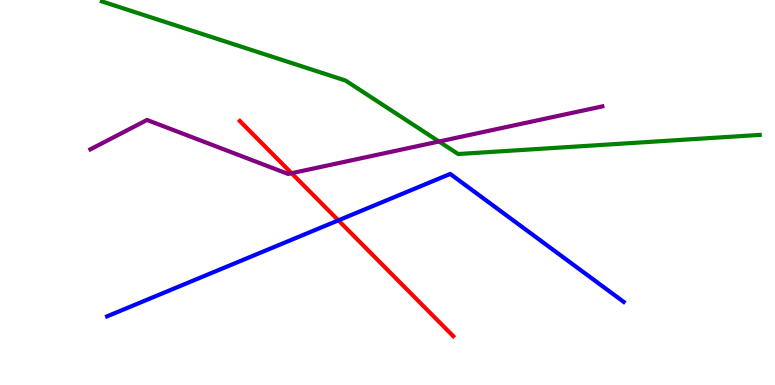[{'lines': ['blue', 'red'], 'intersections': [{'x': 4.37, 'y': 4.28}]}, {'lines': ['green', 'red'], 'intersections': []}, {'lines': ['purple', 'red'], 'intersections': [{'x': 3.76, 'y': 5.5}]}, {'lines': ['blue', 'green'], 'intersections': []}, {'lines': ['blue', 'purple'], 'intersections': []}, {'lines': ['green', 'purple'], 'intersections': [{'x': 5.66, 'y': 6.32}]}]